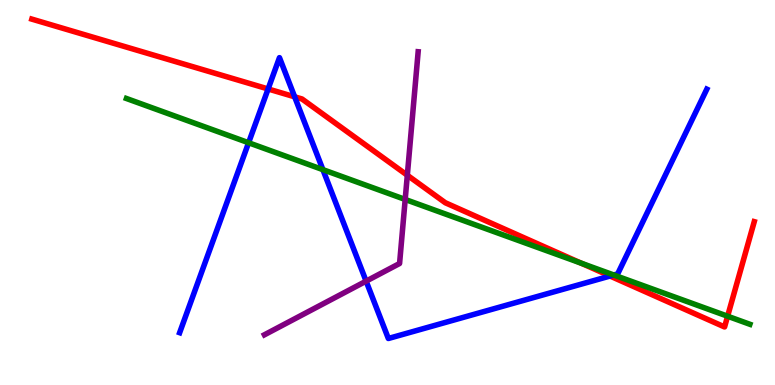[{'lines': ['blue', 'red'], 'intersections': [{'x': 3.46, 'y': 7.69}, {'x': 3.8, 'y': 7.49}, {'x': 7.87, 'y': 2.83}]}, {'lines': ['green', 'red'], 'intersections': [{'x': 7.5, 'y': 3.16}, {'x': 9.39, 'y': 1.79}]}, {'lines': ['purple', 'red'], 'intersections': [{'x': 5.26, 'y': 5.45}]}, {'lines': ['blue', 'green'], 'intersections': [{'x': 3.21, 'y': 6.29}, {'x': 4.17, 'y': 5.59}, {'x': 7.92, 'y': 2.86}]}, {'lines': ['blue', 'purple'], 'intersections': [{'x': 4.72, 'y': 2.7}]}, {'lines': ['green', 'purple'], 'intersections': [{'x': 5.23, 'y': 4.82}]}]